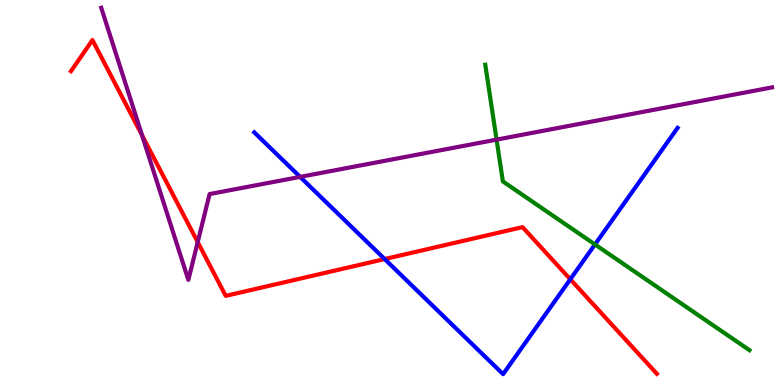[{'lines': ['blue', 'red'], 'intersections': [{'x': 4.96, 'y': 3.27}, {'x': 7.36, 'y': 2.75}]}, {'lines': ['green', 'red'], 'intersections': []}, {'lines': ['purple', 'red'], 'intersections': [{'x': 1.83, 'y': 6.49}, {'x': 2.55, 'y': 3.71}]}, {'lines': ['blue', 'green'], 'intersections': [{'x': 7.68, 'y': 3.65}]}, {'lines': ['blue', 'purple'], 'intersections': [{'x': 3.87, 'y': 5.41}]}, {'lines': ['green', 'purple'], 'intersections': [{'x': 6.41, 'y': 6.37}]}]